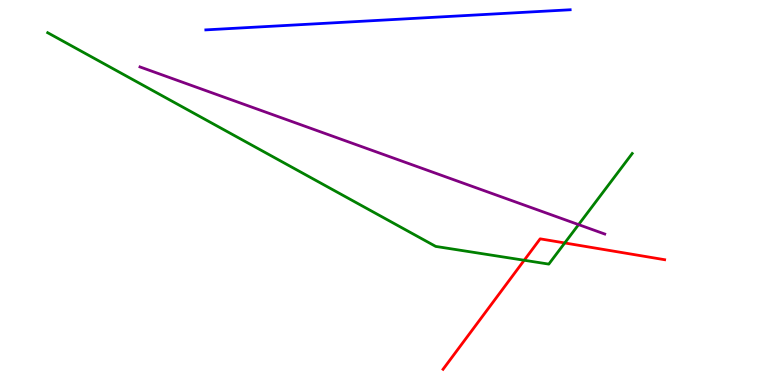[{'lines': ['blue', 'red'], 'intersections': []}, {'lines': ['green', 'red'], 'intersections': [{'x': 6.76, 'y': 3.24}, {'x': 7.29, 'y': 3.69}]}, {'lines': ['purple', 'red'], 'intersections': []}, {'lines': ['blue', 'green'], 'intersections': []}, {'lines': ['blue', 'purple'], 'intersections': []}, {'lines': ['green', 'purple'], 'intersections': [{'x': 7.47, 'y': 4.17}]}]